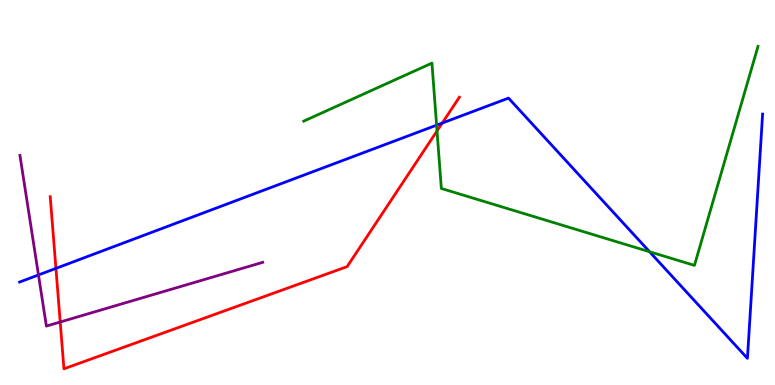[{'lines': ['blue', 'red'], 'intersections': [{'x': 0.722, 'y': 3.03}, {'x': 5.71, 'y': 6.8}]}, {'lines': ['green', 'red'], 'intersections': [{'x': 5.64, 'y': 6.6}]}, {'lines': ['purple', 'red'], 'intersections': [{'x': 0.777, 'y': 1.64}]}, {'lines': ['blue', 'green'], 'intersections': [{'x': 5.63, 'y': 6.75}, {'x': 8.38, 'y': 3.46}]}, {'lines': ['blue', 'purple'], 'intersections': [{'x': 0.496, 'y': 2.86}]}, {'lines': ['green', 'purple'], 'intersections': []}]